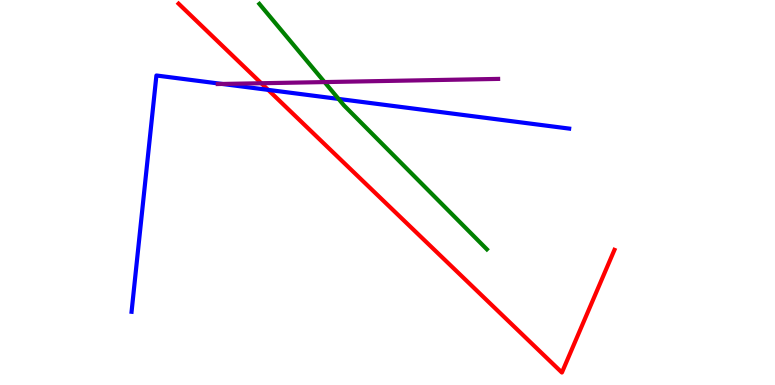[{'lines': ['blue', 'red'], 'intersections': [{'x': 3.46, 'y': 7.67}]}, {'lines': ['green', 'red'], 'intersections': []}, {'lines': ['purple', 'red'], 'intersections': [{'x': 3.37, 'y': 7.84}]}, {'lines': ['blue', 'green'], 'intersections': [{'x': 4.37, 'y': 7.43}]}, {'lines': ['blue', 'purple'], 'intersections': [{'x': 2.87, 'y': 7.82}]}, {'lines': ['green', 'purple'], 'intersections': [{'x': 4.19, 'y': 7.87}]}]